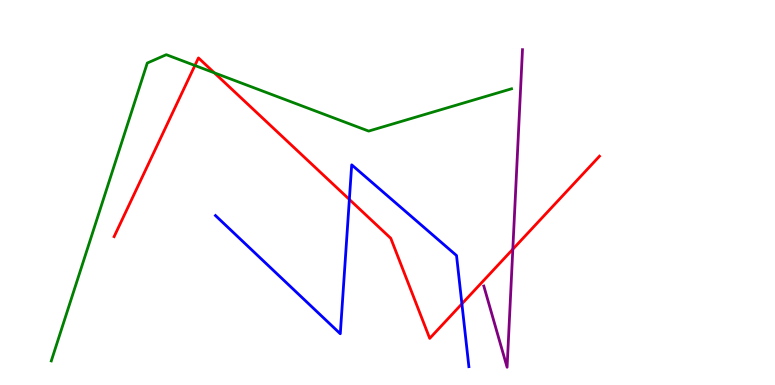[{'lines': ['blue', 'red'], 'intersections': [{'x': 4.51, 'y': 4.82}, {'x': 5.96, 'y': 2.11}]}, {'lines': ['green', 'red'], 'intersections': [{'x': 2.51, 'y': 8.3}, {'x': 2.77, 'y': 8.11}]}, {'lines': ['purple', 'red'], 'intersections': [{'x': 6.62, 'y': 3.53}]}, {'lines': ['blue', 'green'], 'intersections': []}, {'lines': ['blue', 'purple'], 'intersections': []}, {'lines': ['green', 'purple'], 'intersections': []}]